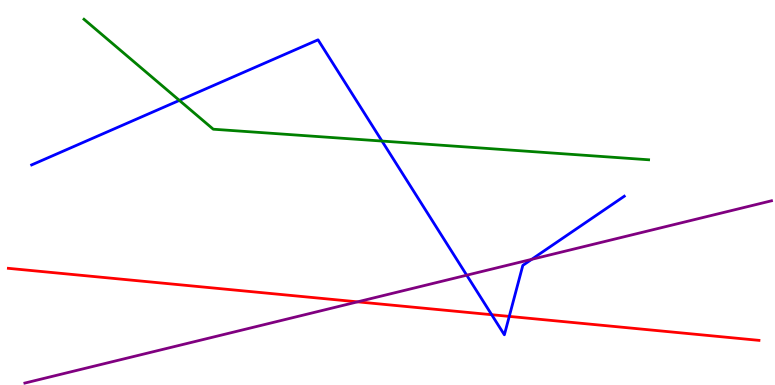[{'lines': ['blue', 'red'], 'intersections': [{'x': 6.34, 'y': 1.83}, {'x': 6.57, 'y': 1.78}]}, {'lines': ['green', 'red'], 'intersections': []}, {'lines': ['purple', 'red'], 'intersections': [{'x': 4.61, 'y': 2.16}]}, {'lines': ['blue', 'green'], 'intersections': [{'x': 2.31, 'y': 7.39}, {'x': 4.93, 'y': 6.34}]}, {'lines': ['blue', 'purple'], 'intersections': [{'x': 6.02, 'y': 2.85}, {'x': 6.86, 'y': 3.26}]}, {'lines': ['green', 'purple'], 'intersections': []}]